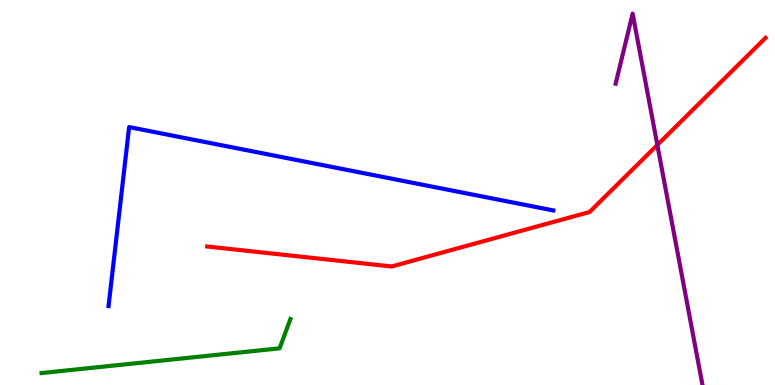[{'lines': ['blue', 'red'], 'intersections': []}, {'lines': ['green', 'red'], 'intersections': []}, {'lines': ['purple', 'red'], 'intersections': [{'x': 8.48, 'y': 6.23}]}, {'lines': ['blue', 'green'], 'intersections': []}, {'lines': ['blue', 'purple'], 'intersections': []}, {'lines': ['green', 'purple'], 'intersections': []}]